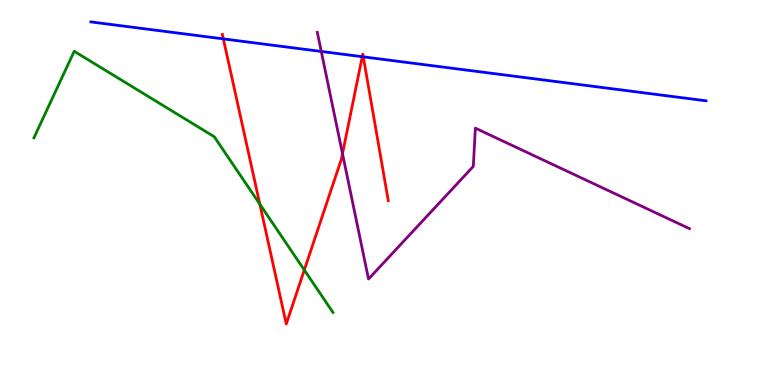[{'lines': ['blue', 'red'], 'intersections': [{'x': 2.88, 'y': 8.99}, {'x': 4.67, 'y': 8.53}, {'x': 4.69, 'y': 8.52}]}, {'lines': ['green', 'red'], 'intersections': [{'x': 3.35, 'y': 4.7}, {'x': 3.93, 'y': 2.99}]}, {'lines': ['purple', 'red'], 'intersections': [{'x': 4.42, 'y': 6.01}]}, {'lines': ['blue', 'green'], 'intersections': []}, {'lines': ['blue', 'purple'], 'intersections': [{'x': 4.15, 'y': 8.66}]}, {'lines': ['green', 'purple'], 'intersections': []}]